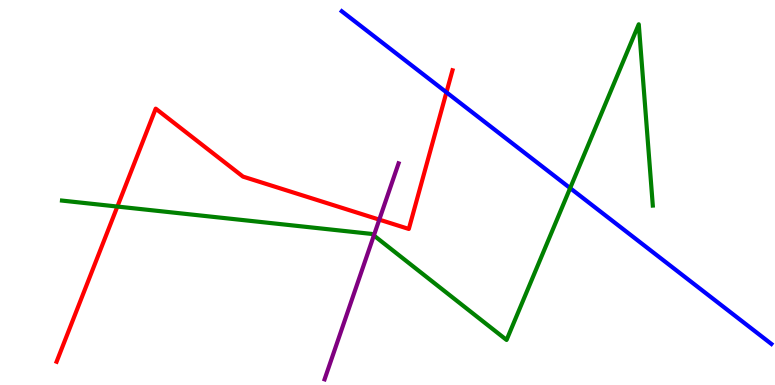[{'lines': ['blue', 'red'], 'intersections': [{'x': 5.76, 'y': 7.6}]}, {'lines': ['green', 'red'], 'intersections': [{'x': 1.51, 'y': 4.64}]}, {'lines': ['purple', 'red'], 'intersections': [{'x': 4.89, 'y': 4.3}]}, {'lines': ['blue', 'green'], 'intersections': [{'x': 7.36, 'y': 5.11}]}, {'lines': ['blue', 'purple'], 'intersections': []}, {'lines': ['green', 'purple'], 'intersections': [{'x': 4.82, 'y': 3.88}]}]